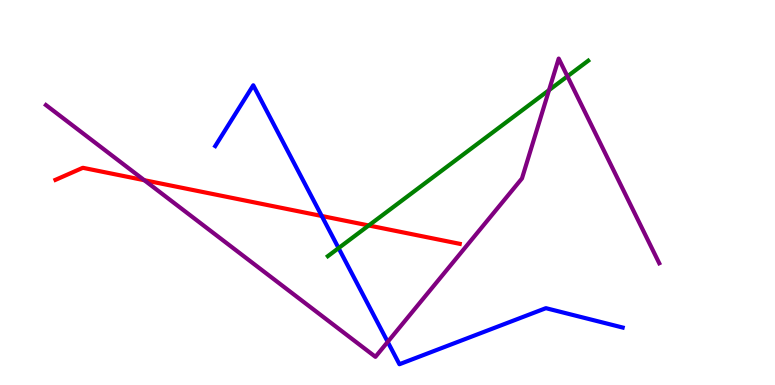[{'lines': ['blue', 'red'], 'intersections': [{'x': 4.15, 'y': 4.39}]}, {'lines': ['green', 'red'], 'intersections': [{'x': 4.76, 'y': 4.14}]}, {'lines': ['purple', 'red'], 'intersections': [{'x': 1.86, 'y': 5.32}]}, {'lines': ['blue', 'green'], 'intersections': [{'x': 4.37, 'y': 3.56}]}, {'lines': ['blue', 'purple'], 'intersections': [{'x': 5.0, 'y': 1.12}]}, {'lines': ['green', 'purple'], 'intersections': [{'x': 7.08, 'y': 7.66}, {'x': 7.32, 'y': 8.02}]}]